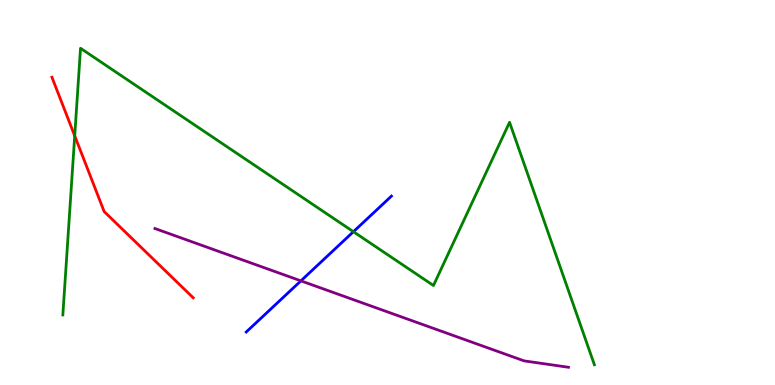[{'lines': ['blue', 'red'], 'intersections': []}, {'lines': ['green', 'red'], 'intersections': [{'x': 0.964, 'y': 6.47}]}, {'lines': ['purple', 'red'], 'intersections': []}, {'lines': ['blue', 'green'], 'intersections': [{'x': 4.56, 'y': 3.98}]}, {'lines': ['blue', 'purple'], 'intersections': [{'x': 3.88, 'y': 2.71}]}, {'lines': ['green', 'purple'], 'intersections': []}]